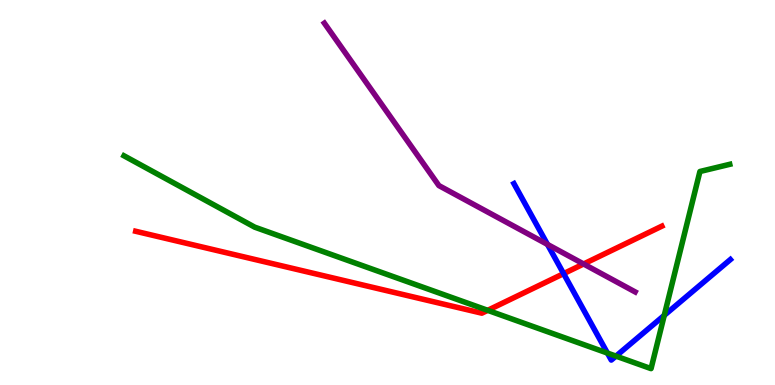[{'lines': ['blue', 'red'], 'intersections': [{'x': 7.27, 'y': 2.89}]}, {'lines': ['green', 'red'], 'intersections': [{'x': 6.29, 'y': 1.94}]}, {'lines': ['purple', 'red'], 'intersections': [{'x': 7.53, 'y': 3.14}]}, {'lines': ['blue', 'green'], 'intersections': [{'x': 7.84, 'y': 0.83}, {'x': 7.95, 'y': 0.75}, {'x': 8.57, 'y': 1.81}]}, {'lines': ['blue', 'purple'], 'intersections': [{'x': 7.06, 'y': 3.65}]}, {'lines': ['green', 'purple'], 'intersections': []}]